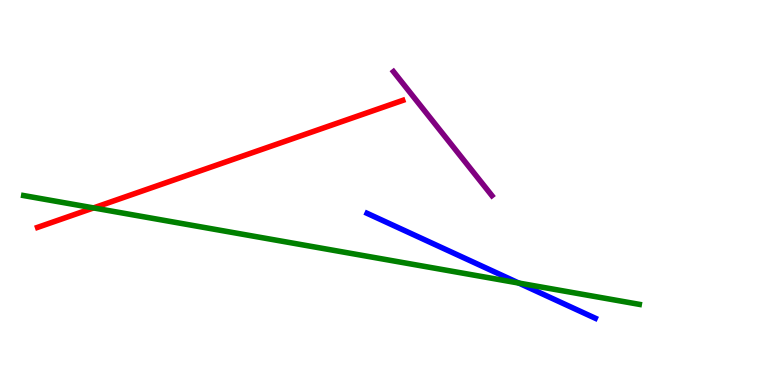[{'lines': ['blue', 'red'], 'intersections': []}, {'lines': ['green', 'red'], 'intersections': [{'x': 1.21, 'y': 4.6}]}, {'lines': ['purple', 'red'], 'intersections': []}, {'lines': ['blue', 'green'], 'intersections': [{'x': 6.69, 'y': 2.65}]}, {'lines': ['blue', 'purple'], 'intersections': []}, {'lines': ['green', 'purple'], 'intersections': []}]